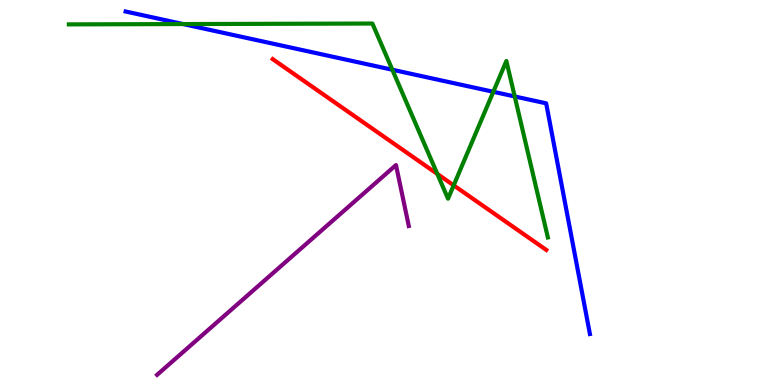[{'lines': ['blue', 'red'], 'intersections': []}, {'lines': ['green', 'red'], 'intersections': [{'x': 5.64, 'y': 5.48}, {'x': 5.85, 'y': 5.19}]}, {'lines': ['purple', 'red'], 'intersections': []}, {'lines': ['blue', 'green'], 'intersections': [{'x': 2.36, 'y': 9.38}, {'x': 5.06, 'y': 8.19}, {'x': 6.37, 'y': 7.62}, {'x': 6.64, 'y': 7.49}]}, {'lines': ['blue', 'purple'], 'intersections': []}, {'lines': ['green', 'purple'], 'intersections': []}]